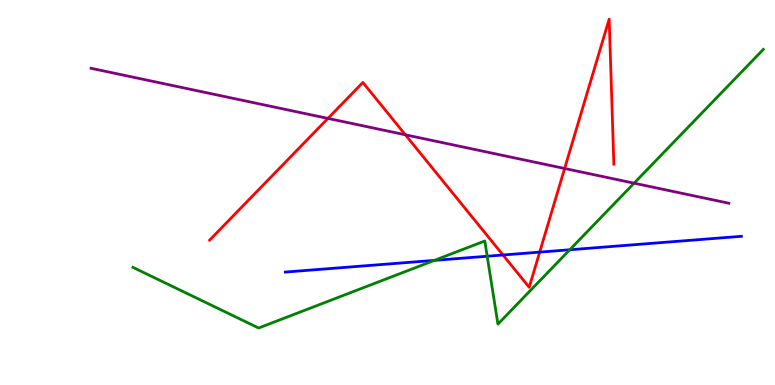[{'lines': ['blue', 'red'], 'intersections': [{'x': 6.49, 'y': 3.38}, {'x': 6.96, 'y': 3.45}]}, {'lines': ['green', 'red'], 'intersections': []}, {'lines': ['purple', 'red'], 'intersections': [{'x': 4.23, 'y': 6.92}, {'x': 5.23, 'y': 6.5}, {'x': 7.29, 'y': 5.62}]}, {'lines': ['blue', 'green'], 'intersections': [{'x': 5.61, 'y': 3.24}, {'x': 6.29, 'y': 3.34}, {'x': 7.35, 'y': 3.51}]}, {'lines': ['blue', 'purple'], 'intersections': []}, {'lines': ['green', 'purple'], 'intersections': [{'x': 8.18, 'y': 5.24}]}]